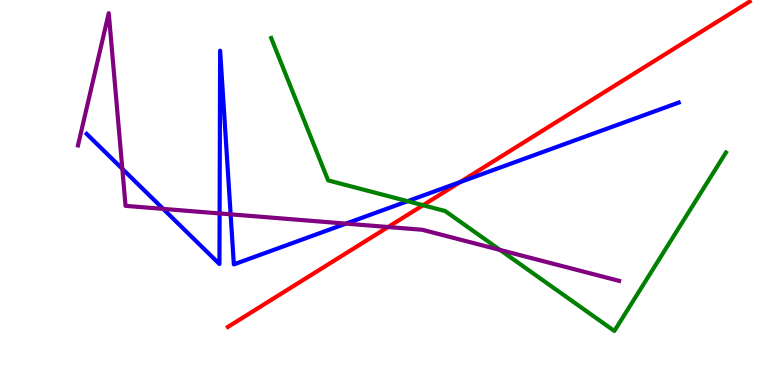[{'lines': ['blue', 'red'], 'intersections': [{'x': 5.94, 'y': 5.27}]}, {'lines': ['green', 'red'], 'intersections': [{'x': 5.46, 'y': 4.67}]}, {'lines': ['purple', 'red'], 'intersections': [{'x': 5.01, 'y': 4.1}]}, {'lines': ['blue', 'green'], 'intersections': [{'x': 5.26, 'y': 4.77}]}, {'lines': ['blue', 'purple'], 'intersections': [{'x': 1.58, 'y': 5.61}, {'x': 2.11, 'y': 4.57}, {'x': 2.83, 'y': 4.46}, {'x': 2.98, 'y': 4.43}, {'x': 4.46, 'y': 4.19}]}, {'lines': ['green', 'purple'], 'intersections': [{'x': 6.45, 'y': 3.51}]}]